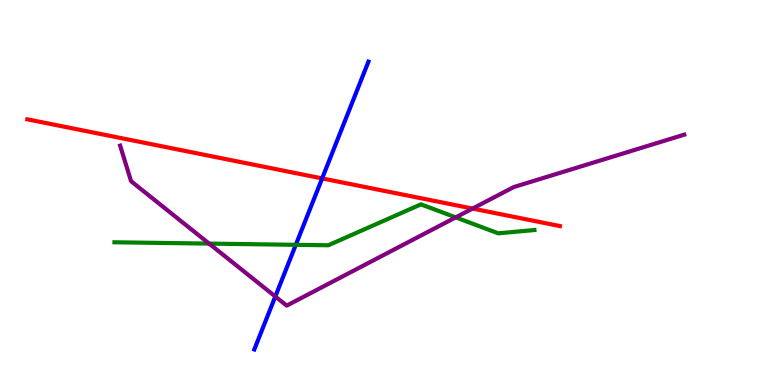[{'lines': ['blue', 'red'], 'intersections': [{'x': 4.16, 'y': 5.37}]}, {'lines': ['green', 'red'], 'intersections': []}, {'lines': ['purple', 'red'], 'intersections': [{'x': 6.1, 'y': 4.58}]}, {'lines': ['blue', 'green'], 'intersections': [{'x': 3.82, 'y': 3.64}]}, {'lines': ['blue', 'purple'], 'intersections': [{'x': 3.55, 'y': 2.3}]}, {'lines': ['green', 'purple'], 'intersections': [{'x': 2.7, 'y': 3.67}, {'x': 5.88, 'y': 4.35}]}]